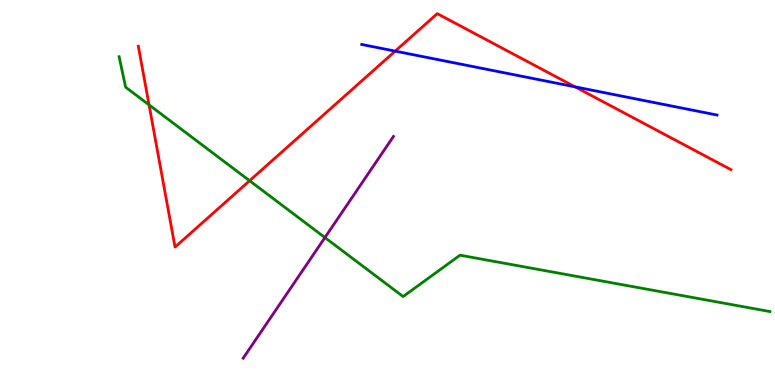[{'lines': ['blue', 'red'], 'intersections': [{'x': 5.1, 'y': 8.67}, {'x': 7.42, 'y': 7.74}]}, {'lines': ['green', 'red'], 'intersections': [{'x': 1.92, 'y': 7.28}, {'x': 3.22, 'y': 5.31}]}, {'lines': ['purple', 'red'], 'intersections': []}, {'lines': ['blue', 'green'], 'intersections': []}, {'lines': ['blue', 'purple'], 'intersections': []}, {'lines': ['green', 'purple'], 'intersections': [{'x': 4.19, 'y': 3.83}]}]